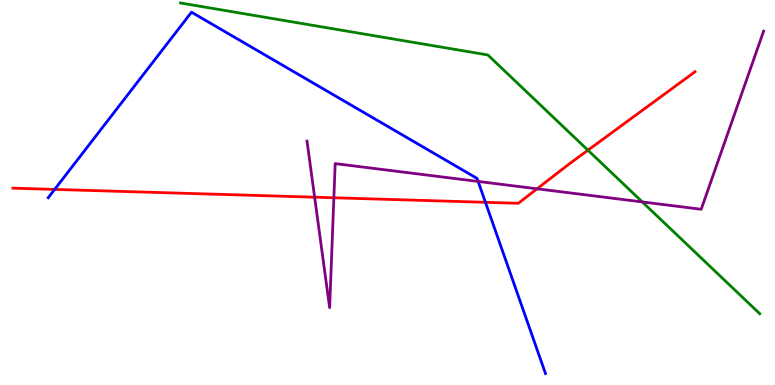[{'lines': ['blue', 'red'], 'intersections': [{'x': 0.705, 'y': 5.08}, {'x': 6.26, 'y': 4.75}]}, {'lines': ['green', 'red'], 'intersections': [{'x': 7.59, 'y': 6.1}]}, {'lines': ['purple', 'red'], 'intersections': [{'x': 4.06, 'y': 4.88}, {'x': 4.31, 'y': 4.86}, {'x': 6.93, 'y': 5.1}]}, {'lines': ['blue', 'green'], 'intersections': []}, {'lines': ['blue', 'purple'], 'intersections': [{'x': 6.17, 'y': 5.29}]}, {'lines': ['green', 'purple'], 'intersections': [{'x': 8.29, 'y': 4.76}]}]